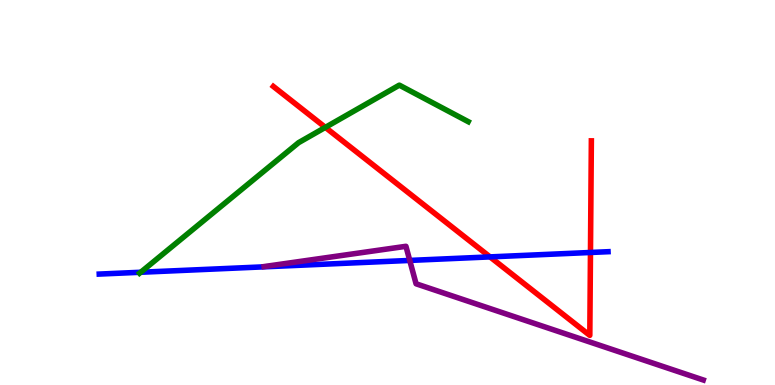[{'lines': ['blue', 'red'], 'intersections': [{'x': 6.32, 'y': 3.33}, {'x': 7.62, 'y': 3.44}]}, {'lines': ['green', 'red'], 'intersections': [{'x': 4.2, 'y': 6.69}]}, {'lines': ['purple', 'red'], 'intersections': []}, {'lines': ['blue', 'green'], 'intersections': [{'x': 1.82, 'y': 2.93}]}, {'lines': ['blue', 'purple'], 'intersections': [{'x': 5.29, 'y': 3.24}]}, {'lines': ['green', 'purple'], 'intersections': []}]